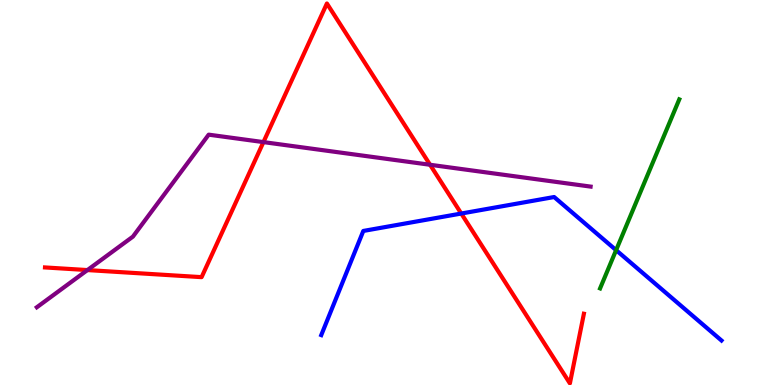[{'lines': ['blue', 'red'], 'intersections': [{'x': 5.95, 'y': 4.45}]}, {'lines': ['green', 'red'], 'intersections': []}, {'lines': ['purple', 'red'], 'intersections': [{'x': 1.13, 'y': 2.99}, {'x': 3.4, 'y': 6.31}, {'x': 5.55, 'y': 5.72}]}, {'lines': ['blue', 'green'], 'intersections': [{'x': 7.95, 'y': 3.5}]}, {'lines': ['blue', 'purple'], 'intersections': []}, {'lines': ['green', 'purple'], 'intersections': []}]